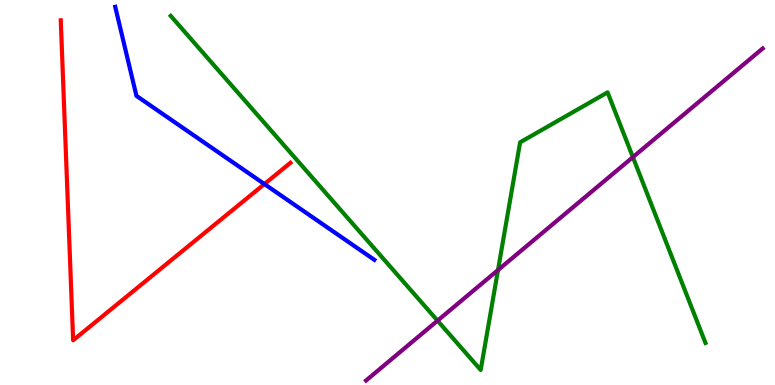[{'lines': ['blue', 'red'], 'intersections': [{'x': 3.41, 'y': 5.22}]}, {'lines': ['green', 'red'], 'intersections': []}, {'lines': ['purple', 'red'], 'intersections': []}, {'lines': ['blue', 'green'], 'intersections': []}, {'lines': ['blue', 'purple'], 'intersections': []}, {'lines': ['green', 'purple'], 'intersections': [{'x': 5.65, 'y': 1.67}, {'x': 6.43, 'y': 2.99}, {'x': 8.17, 'y': 5.92}]}]